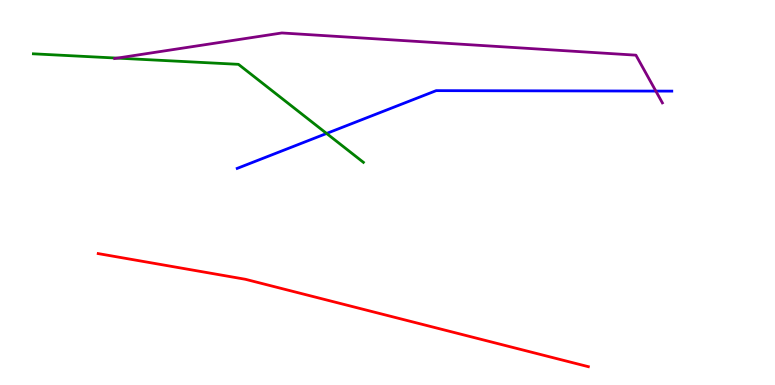[{'lines': ['blue', 'red'], 'intersections': []}, {'lines': ['green', 'red'], 'intersections': []}, {'lines': ['purple', 'red'], 'intersections': []}, {'lines': ['blue', 'green'], 'intersections': [{'x': 4.21, 'y': 6.53}]}, {'lines': ['blue', 'purple'], 'intersections': [{'x': 8.46, 'y': 7.63}]}, {'lines': ['green', 'purple'], 'intersections': [{'x': 1.51, 'y': 8.49}]}]